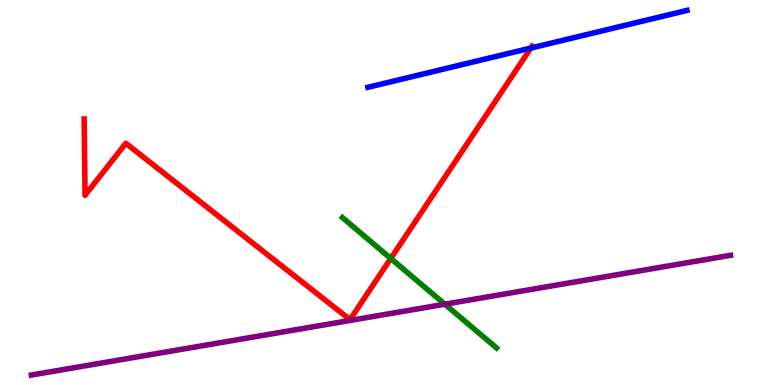[{'lines': ['blue', 'red'], 'intersections': [{'x': 6.85, 'y': 8.75}]}, {'lines': ['green', 'red'], 'intersections': [{'x': 5.04, 'y': 3.29}]}, {'lines': ['purple', 'red'], 'intersections': []}, {'lines': ['blue', 'green'], 'intersections': []}, {'lines': ['blue', 'purple'], 'intersections': []}, {'lines': ['green', 'purple'], 'intersections': [{'x': 5.74, 'y': 2.1}]}]